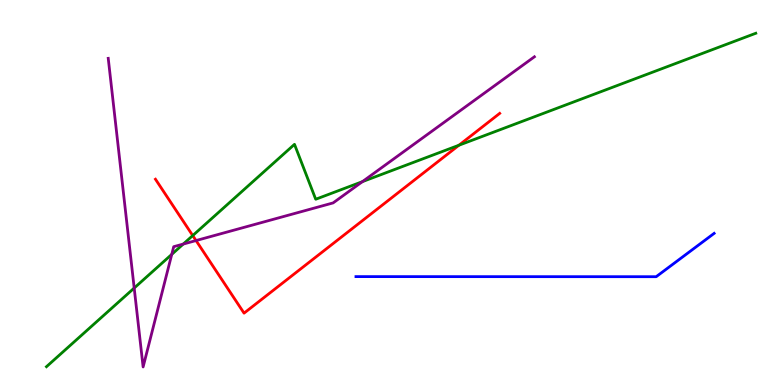[{'lines': ['blue', 'red'], 'intersections': []}, {'lines': ['green', 'red'], 'intersections': [{'x': 2.49, 'y': 3.88}, {'x': 5.92, 'y': 6.23}]}, {'lines': ['purple', 'red'], 'intersections': [{'x': 2.53, 'y': 3.75}]}, {'lines': ['blue', 'green'], 'intersections': []}, {'lines': ['blue', 'purple'], 'intersections': []}, {'lines': ['green', 'purple'], 'intersections': [{'x': 1.73, 'y': 2.52}, {'x': 2.22, 'y': 3.39}, {'x': 2.36, 'y': 3.66}, {'x': 4.68, 'y': 5.28}]}]